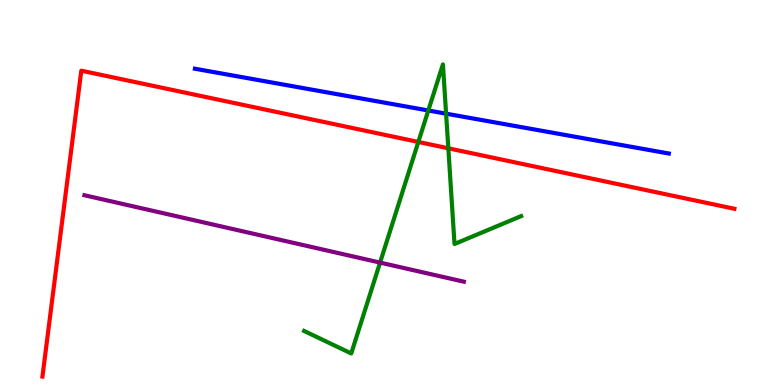[{'lines': ['blue', 'red'], 'intersections': []}, {'lines': ['green', 'red'], 'intersections': [{'x': 5.4, 'y': 6.31}, {'x': 5.78, 'y': 6.15}]}, {'lines': ['purple', 'red'], 'intersections': []}, {'lines': ['blue', 'green'], 'intersections': [{'x': 5.53, 'y': 7.13}, {'x': 5.76, 'y': 7.05}]}, {'lines': ['blue', 'purple'], 'intersections': []}, {'lines': ['green', 'purple'], 'intersections': [{'x': 4.9, 'y': 3.18}]}]